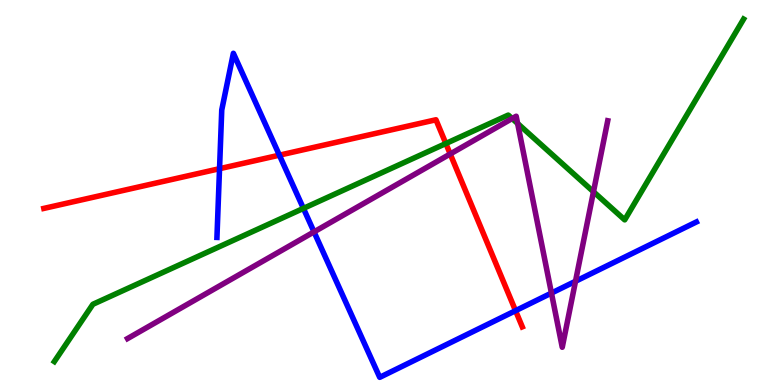[{'lines': ['blue', 'red'], 'intersections': [{'x': 2.83, 'y': 5.62}, {'x': 3.6, 'y': 5.97}, {'x': 6.65, 'y': 1.93}]}, {'lines': ['green', 'red'], 'intersections': [{'x': 5.75, 'y': 6.27}]}, {'lines': ['purple', 'red'], 'intersections': [{'x': 5.81, 'y': 6.0}]}, {'lines': ['blue', 'green'], 'intersections': [{'x': 3.91, 'y': 4.59}]}, {'lines': ['blue', 'purple'], 'intersections': [{'x': 4.05, 'y': 3.98}, {'x': 7.12, 'y': 2.39}, {'x': 7.43, 'y': 2.69}]}, {'lines': ['green', 'purple'], 'intersections': [{'x': 6.61, 'y': 6.92}, {'x': 6.68, 'y': 6.79}, {'x': 7.66, 'y': 5.02}]}]